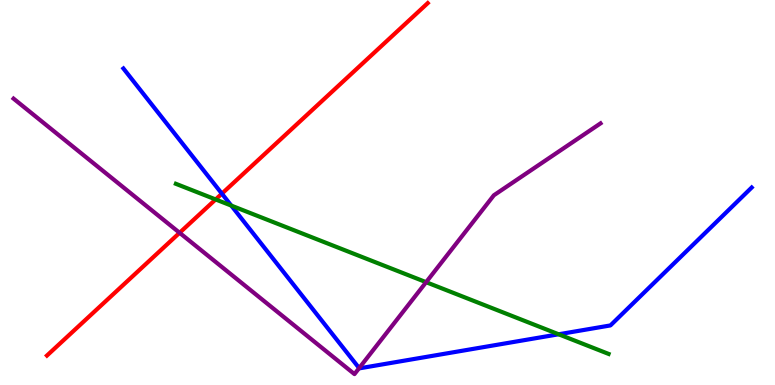[{'lines': ['blue', 'red'], 'intersections': [{'x': 2.86, 'y': 4.97}]}, {'lines': ['green', 'red'], 'intersections': [{'x': 2.78, 'y': 4.82}]}, {'lines': ['purple', 'red'], 'intersections': [{'x': 2.32, 'y': 3.95}]}, {'lines': ['blue', 'green'], 'intersections': [{'x': 2.98, 'y': 4.66}, {'x': 7.21, 'y': 1.32}]}, {'lines': ['blue', 'purple'], 'intersections': [{'x': 4.63, 'y': 0.439}]}, {'lines': ['green', 'purple'], 'intersections': [{'x': 5.5, 'y': 2.67}]}]